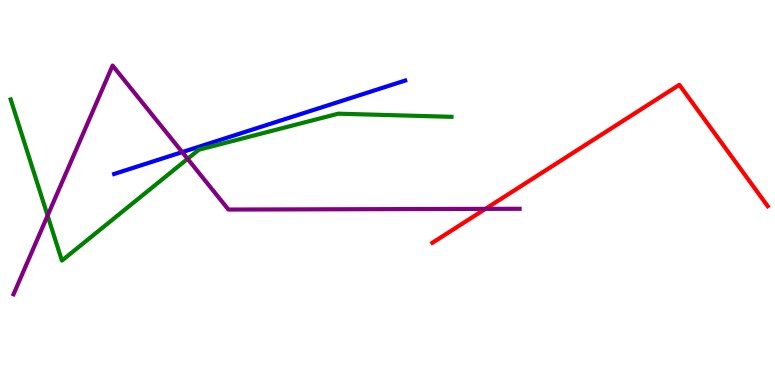[{'lines': ['blue', 'red'], 'intersections': []}, {'lines': ['green', 'red'], 'intersections': []}, {'lines': ['purple', 'red'], 'intersections': [{'x': 6.26, 'y': 4.57}]}, {'lines': ['blue', 'green'], 'intersections': []}, {'lines': ['blue', 'purple'], 'intersections': [{'x': 2.35, 'y': 6.05}]}, {'lines': ['green', 'purple'], 'intersections': [{'x': 0.614, 'y': 4.4}, {'x': 2.42, 'y': 5.87}]}]